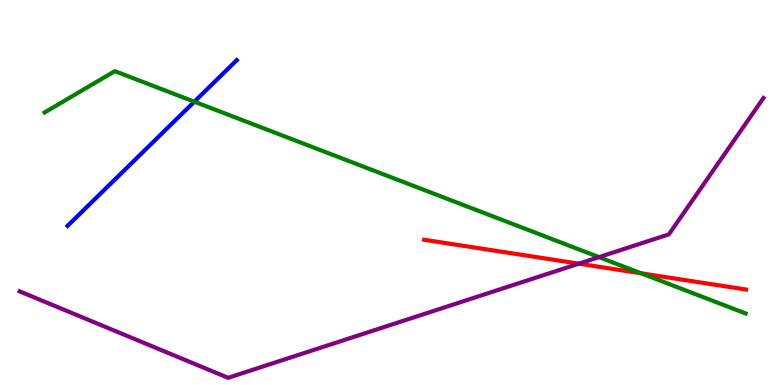[{'lines': ['blue', 'red'], 'intersections': []}, {'lines': ['green', 'red'], 'intersections': [{'x': 8.27, 'y': 2.9}]}, {'lines': ['purple', 'red'], 'intersections': [{'x': 7.47, 'y': 3.15}]}, {'lines': ['blue', 'green'], 'intersections': [{'x': 2.51, 'y': 7.36}]}, {'lines': ['blue', 'purple'], 'intersections': []}, {'lines': ['green', 'purple'], 'intersections': [{'x': 7.73, 'y': 3.32}]}]